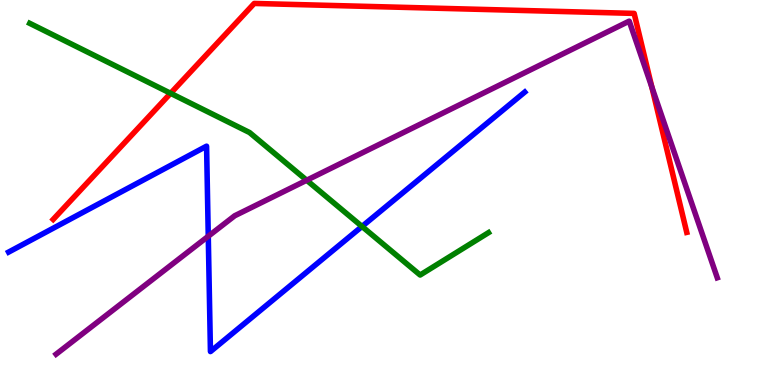[{'lines': ['blue', 'red'], 'intersections': []}, {'lines': ['green', 'red'], 'intersections': [{'x': 2.2, 'y': 7.58}]}, {'lines': ['purple', 'red'], 'intersections': [{'x': 8.41, 'y': 7.74}]}, {'lines': ['blue', 'green'], 'intersections': [{'x': 4.67, 'y': 4.12}]}, {'lines': ['blue', 'purple'], 'intersections': [{'x': 2.69, 'y': 3.86}]}, {'lines': ['green', 'purple'], 'intersections': [{'x': 3.96, 'y': 5.32}]}]